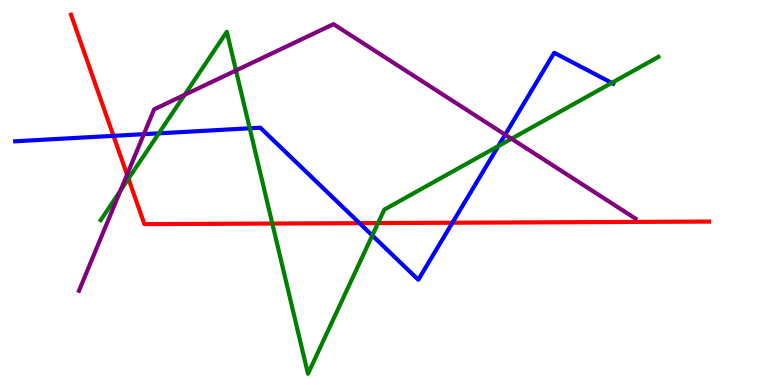[{'lines': ['blue', 'red'], 'intersections': [{'x': 1.46, 'y': 6.47}, {'x': 4.64, 'y': 4.2}, {'x': 5.84, 'y': 4.21}]}, {'lines': ['green', 'red'], 'intersections': [{'x': 1.66, 'y': 5.36}, {'x': 3.51, 'y': 4.19}, {'x': 4.88, 'y': 4.21}]}, {'lines': ['purple', 'red'], 'intersections': [{'x': 1.64, 'y': 5.46}]}, {'lines': ['blue', 'green'], 'intersections': [{'x': 2.05, 'y': 6.54}, {'x': 3.22, 'y': 6.67}, {'x': 4.8, 'y': 3.88}, {'x': 6.43, 'y': 6.21}, {'x': 7.89, 'y': 7.85}]}, {'lines': ['blue', 'purple'], 'intersections': [{'x': 1.86, 'y': 6.52}, {'x': 6.52, 'y': 6.5}]}, {'lines': ['green', 'purple'], 'intersections': [{'x': 1.55, 'y': 5.05}, {'x': 2.38, 'y': 7.54}, {'x': 3.04, 'y': 8.17}, {'x': 6.6, 'y': 6.4}]}]